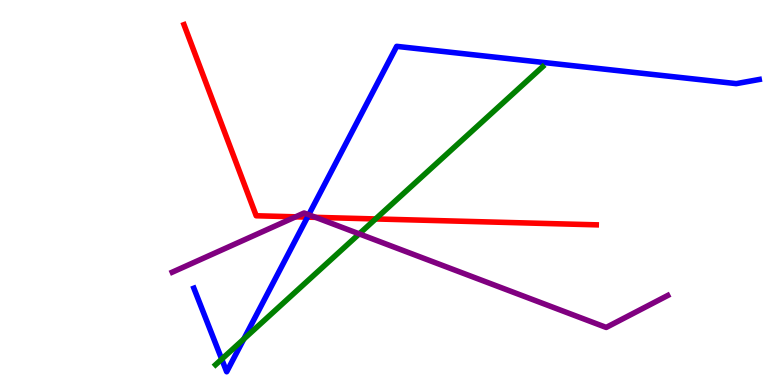[{'lines': ['blue', 'red'], 'intersections': [{'x': 3.97, 'y': 4.36}]}, {'lines': ['green', 'red'], 'intersections': [{'x': 4.85, 'y': 4.31}]}, {'lines': ['purple', 'red'], 'intersections': [{'x': 3.81, 'y': 4.37}, {'x': 4.07, 'y': 4.35}]}, {'lines': ['blue', 'green'], 'intersections': [{'x': 2.86, 'y': 0.671}, {'x': 3.15, 'y': 1.19}]}, {'lines': ['blue', 'purple'], 'intersections': [{'x': 3.98, 'y': 4.42}]}, {'lines': ['green', 'purple'], 'intersections': [{'x': 4.64, 'y': 3.93}]}]